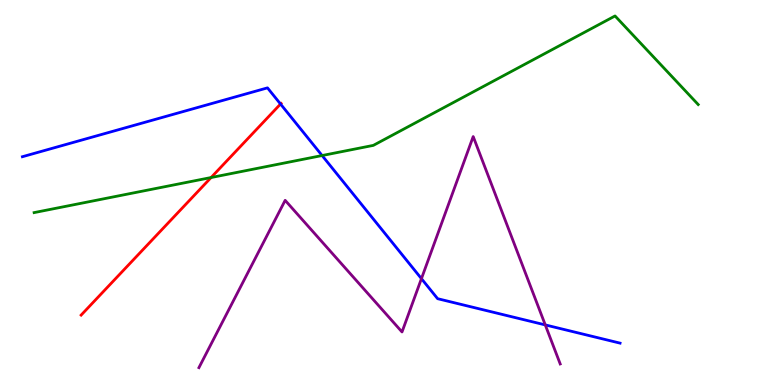[{'lines': ['blue', 'red'], 'intersections': [{'x': 3.62, 'y': 7.3}]}, {'lines': ['green', 'red'], 'intersections': [{'x': 2.72, 'y': 5.39}]}, {'lines': ['purple', 'red'], 'intersections': []}, {'lines': ['blue', 'green'], 'intersections': [{'x': 4.16, 'y': 5.96}]}, {'lines': ['blue', 'purple'], 'intersections': [{'x': 5.44, 'y': 2.76}, {'x': 7.04, 'y': 1.56}]}, {'lines': ['green', 'purple'], 'intersections': []}]